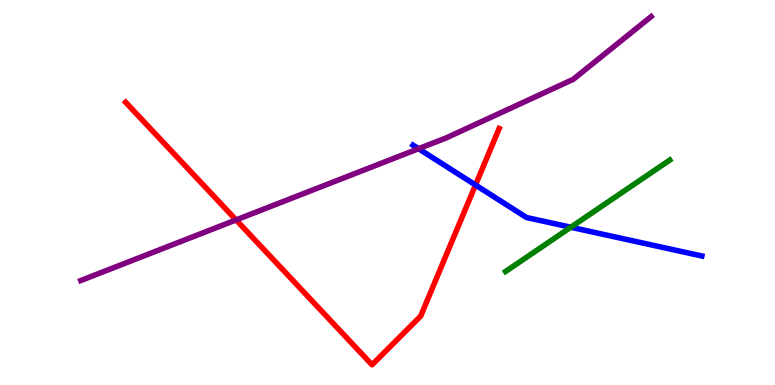[{'lines': ['blue', 'red'], 'intersections': [{'x': 6.14, 'y': 5.19}]}, {'lines': ['green', 'red'], 'intersections': []}, {'lines': ['purple', 'red'], 'intersections': [{'x': 3.05, 'y': 4.29}]}, {'lines': ['blue', 'green'], 'intersections': [{'x': 7.37, 'y': 4.1}]}, {'lines': ['blue', 'purple'], 'intersections': [{'x': 5.4, 'y': 6.14}]}, {'lines': ['green', 'purple'], 'intersections': []}]